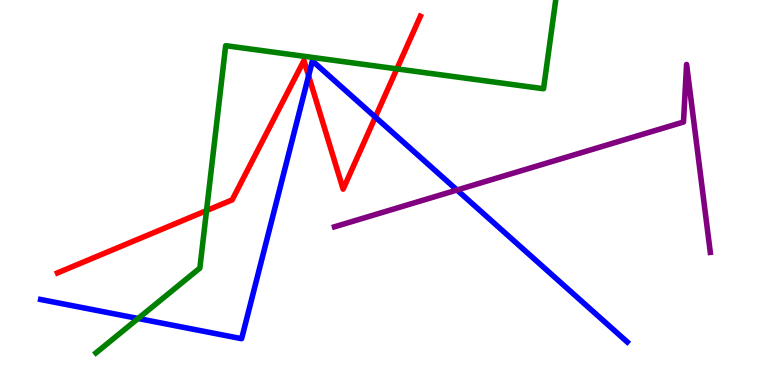[{'lines': ['blue', 'red'], 'intersections': [{'x': 3.98, 'y': 8.03}, {'x': 4.84, 'y': 6.96}]}, {'lines': ['green', 'red'], 'intersections': [{'x': 2.66, 'y': 4.53}, {'x': 5.12, 'y': 8.21}]}, {'lines': ['purple', 'red'], 'intersections': []}, {'lines': ['blue', 'green'], 'intersections': [{'x': 1.78, 'y': 1.73}]}, {'lines': ['blue', 'purple'], 'intersections': [{'x': 5.9, 'y': 5.06}]}, {'lines': ['green', 'purple'], 'intersections': []}]